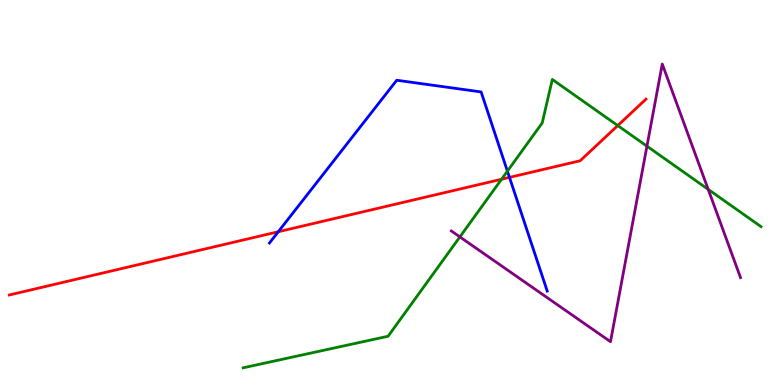[{'lines': ['blue', 'red'], 'intersections': [{'x': 3.59, 'y': 3.98}, {'x': 6.57, 'y': 5.39}]}, {'lines': ['green', 'red'], 'intersections': [{'x': 6.47, 'y': 5.34}, {'x': 7.97, 'y': 6.74}]}, {'lines': ['purple', 'red'], 'intersections': []}, {'lines': ['blue', 'green'], 'intersections': [{'x': 6.55, 'y': 5.55}]}, {'lines': ['blue', 'purple'], 'intersections': []}, {'lines': ['green', 'purple'], 'intersections': [{'x': 5.93, 'y': 3.85}, {'x': 8.35, 'y': 6.2}, {'x': 9.14, 'y': 5.08}]}]